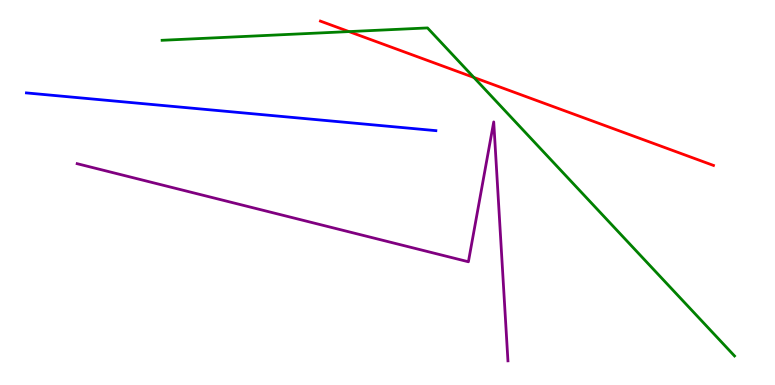[{'lines': ['blue', 'red'], 'intersections': []}, {'lines': ['green', 'red'], 'intersections': [{'x': 4.5, 'y': 9.18}, {'x': 6.11, 'y': 7.99}]}, {'lines': ['purple', 'red'], 'intersections': []}, {'lines': ['blue', 'green'], 'intersections': []}, {'lines': ['blue', 'purple'], 'intersections': []}, {'lines': ['green', 'purple'], 'intersections': []}]